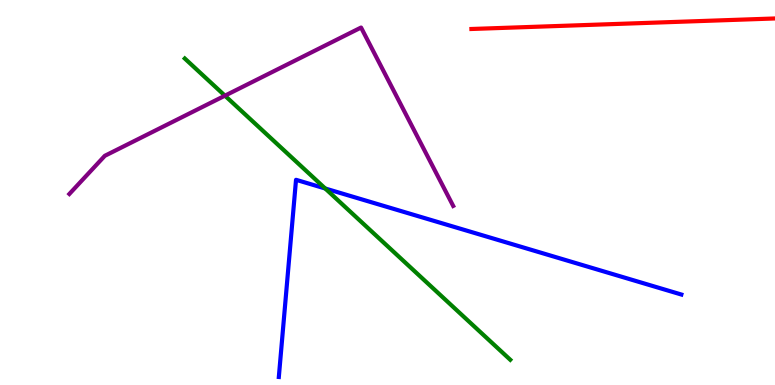[{'lines': ['blue', 'red'], 'intersections': []}, {'lines': ['green', 'red'], 'intersections': []}, {'lines': ['purple', 'red'], 'intersections': []}, {'lines': ['blue', 'green'], 'intersections': [{'x': 4.2, 'y': 5.1}]}, {'lines': ['blue', 'purple'], 'intersections': []}, {'lines': ['green', 'purple'], 'intersections': [{'x': 2.9, 'y': 7.51}]}]